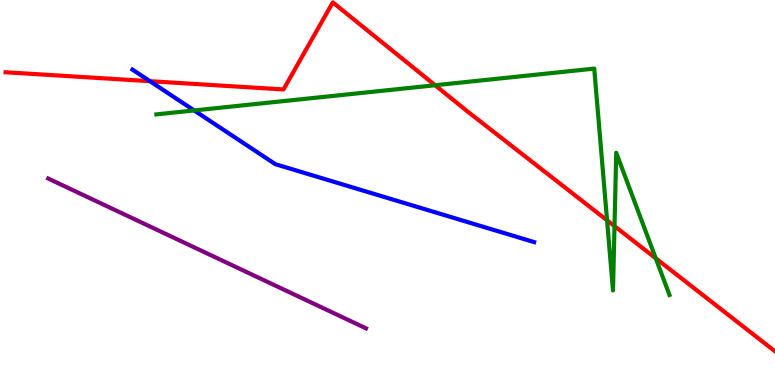[{'lines': ['blue', 'red'], 'intersections': [{'x': 1.93, 'y': 7.89}]}, {'lines': ['green', 'red'], 'intersections': [{'x': 5.61, 'y': 7.79}, {'x': 7.83, 'y': 4.28}, {'x': 7.93, 'y': 4.13}, {'x': 8.46, 'y': 3.29}]}, {'lines': ['purple', 'red'], 'intersections': []}, {'lines': ['blue', 'green'], 'intersections': [{'x': 2.51, 'y': 7.13}]}, {'lines': ['blue', 'purple'], 'intersections': []}, {'lines': ['green', 'purple'], 'intersections': []}]